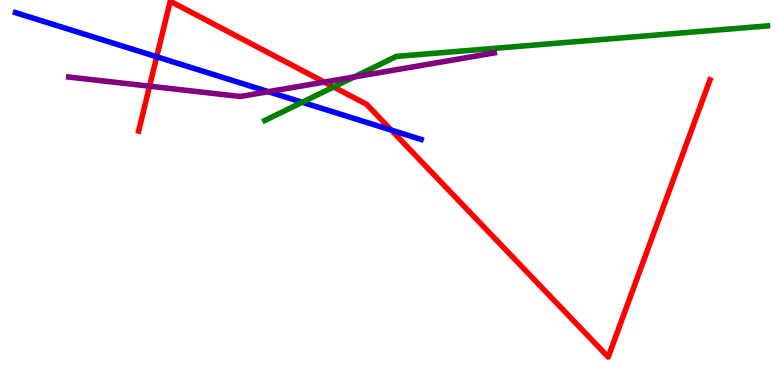[{'lines': ['blue', 'red'], 'intersections': [{'x': 2.02, 'y': 8.53}, {'x': 5.05, 'y': 6.62}]}, {'lines': ['green', 'red'], 'intersections': [{'x': 4.3, 'y': 7.74}]}, {'lines': ['purple', 'red'], 'intersections': [{'x': 1.93, 'y': 7.76}, {'x': 4.18, 'y': 7.87}]}, {'lines': ['blue', 'green'], 'intersections': [{'x': 3.9, 'y': 7.34}]}, {'lines': ['blue', 'purple'], 'intersections': [{'x': 3.46, 'y': 7.62}]}, {'lines': ['green', 'purple'], 'intersections': [{'x': 4.57, 'y': 8.0}]}]